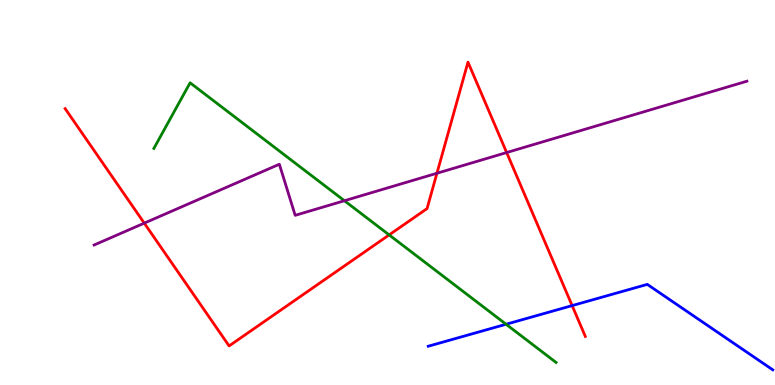[{'lines': ['blue', 'red'], 'intersections': [{'x': 7.38, 'y': 2.06}]}, {'lines': ['green', 'red'], 'intersections': [{'x': 5.02, 'y': 3.9}]}, {'lines': ['purple', 'red'], 'intersections': [{'x': 1.86, 'y': 4.2}, {'x': 5.64, 'y': 5.5}, {'x': 6.54, 'y': 6.04}]}, {'lines': ['blue', 'green'], 'intersections': [{'x': 6.53, 'y': 1.58}]}, {'lines': ['blue', 'purple'], 'intersections': []}, {'lines': ['green', 'purple'], 'intersections': [{'x': 4.44, 'y': 4.79}]}]